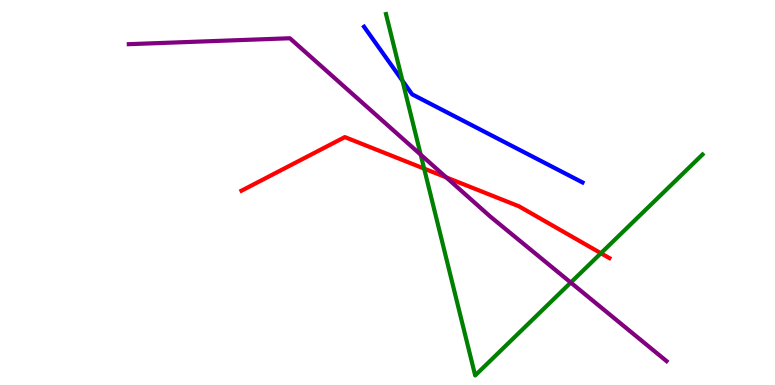[{'lines': ['blue', 'red'], 'intersections': []}, {'lines': ['green', 'red'], 'intersections': [{'x': 5.47, 'y': 5.62}, {'x': 7.75, 'y': 3.42}]}, {'lines': ['purple', 'red'], 'intersections': [{'x': 5.76, 'y': 5.39}]}, {'lines': ['blue', 'green'], 'intersections': [{'x': 5.19, 'y': 7.9}]}, {'lines': ['blue', 'purple'], 'intersections': []}, {'lines': ['green', 'purple'], 'intersections': [{'x': 5.43, 'y': 5.98}, {'x': 7.36, 'y': 2.66}]}]